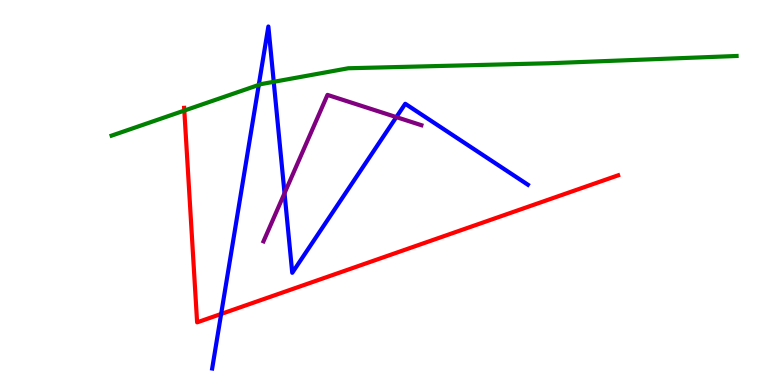[{'lines': ['blue', 'red'], 'intersections': [{'x': 2.85, 'y': 1.85}]}, {'lines': ['green', 'red'], 'intersections': [{'x': 2.38, 'y': 7.13}]}, {'lines': ['purple', 'red'], 'intersections': []}, {'lines': ['blue', 'green'], 'intersections': [{'x': 3.34, 'y': 7.79}, {'x': 3.53, 'y': 7.87}]}, {'lines': ['blue', 'purple'], 'intersections': [{'x': 3.67, 'y': 4.98}, {'x': 5.11, 'y': 6.96}]}, {'lines': ['green', 'purple'], 'intersections': []}]